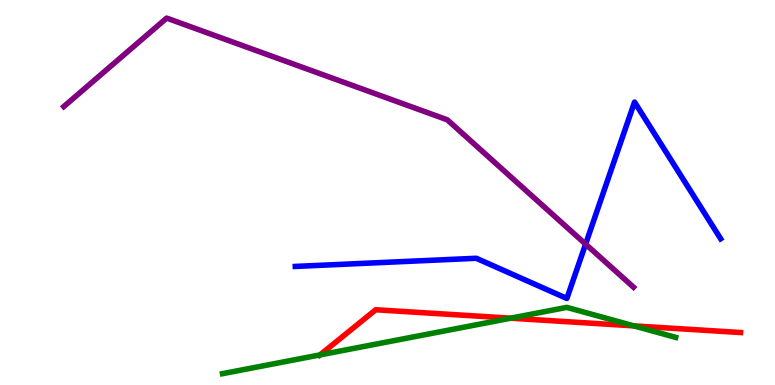[{'lines': ['blue', 'red'], 'intersections': []}, {'lines': ['green', 'red'], 'intersections': [{'x': 4.13, 'y': 0.782}, {'x': 6.59, 'y': 1.74}, {'x': 8.18, 'y': 1.54}]}, {'lines': ['purple', 'red'], 'intersections': []}, {'lines': ['blue', 'green'], 'intersections': []}, {'lines': ['blue', 'purple'], 'intersections': [{'x': 7.56, 'y': 3.66}]}, {'lines': ['green', 'purple'], 'intersections': []}]